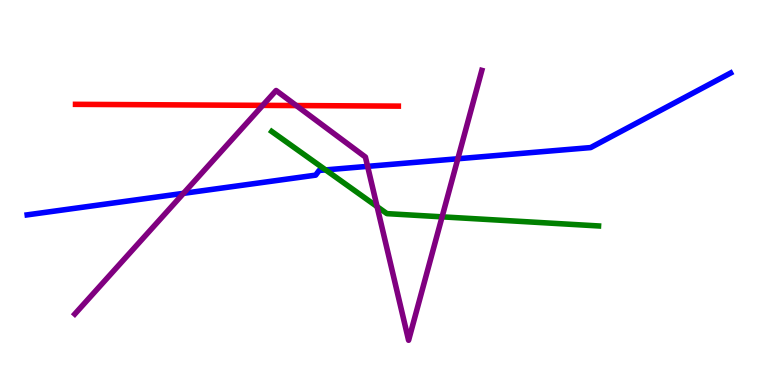[{'lines': ['blue', 'red'], 'intersections': []}, {'lines': ['green', 'red'], 'intersections': []}, {'lines': ['purple', 'red'], 'intersections': [{'x': 3.39, 'y': 7.26}, {'x': 3.82, 'y': 7.26}]}, {'lines': ['blue', 'green'], 'intersections': [{'x': 4.2, 'y': 5.59}]}, {'lines': ['blue', 'purple'], 'intersections': [{'x': 2.37, 'y': 4.98}, {'x': 4.74, 'y': 5.68}, {'x': 5.91, 'y': 5.88}]}, {'lines': ['green', 'purple'], 'intersections': [{'x': 4.87, 'y': 4.63}, {'x': 5.7, 'y': 4.37}]}]